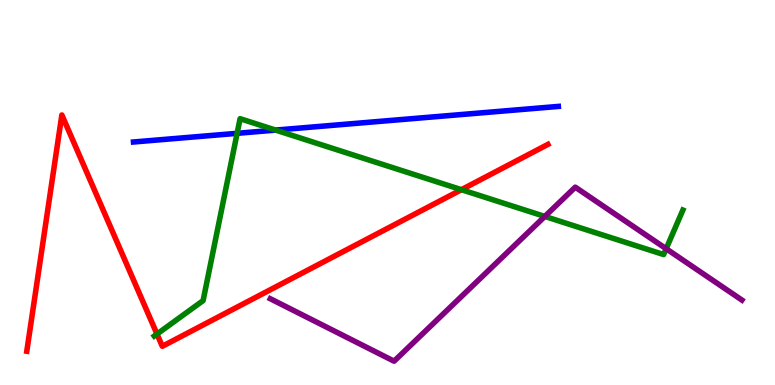[{'lines': ['blue', 'red'], 'intersections': []}, {'lines': ['green', 'red'], 'intersections': [{'x': 2.03, 'y': 1.32}, {'x': 5.95, 'y': 5.07}]}, {'lines': ['purple', 'red'], 'intersections': []}, {'lines': ['blue', 'green'], 'intersections': [{'x': 3.06, 'y': 6.54}, {'x': 3.56, 'y': 6.62}]}, {'lines': ['blue', 'purple'], 'intersections': []}, {'lines': ['green', 'purple'], 'intersections': [{'x': 7.03, 'y': 4.38}, {'x': 8.6, 'y': 3.54}]}]